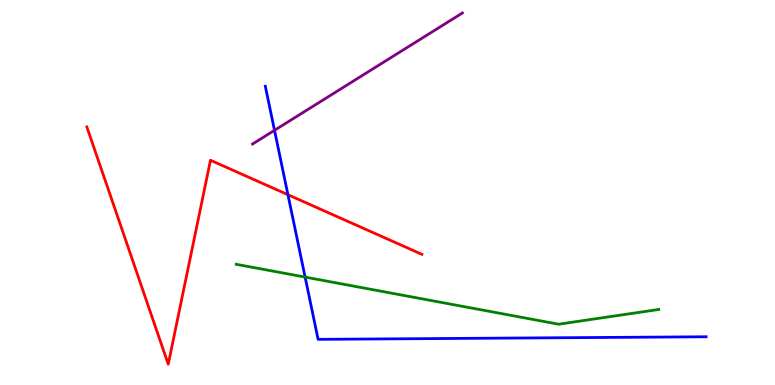[{'lines': ['blue', 'red'], 'intersections': [{'x': 3.72, 'y': 4.94}]}, {'lines': ['green', 'red'], 'intersections': []}, {'lines': ['purple', 'red'], 'intersections': []}, {'lines': ['blue', 'green'], 'intersections': [{'x': 3.94, 'y': 2.8}]}, {'lines': ['blue', 'purple'], 'intersections': [{'x': 3.54, 'y': 6.62}]}, {'lines': ['green', 'purple'], 'intersections': []}]